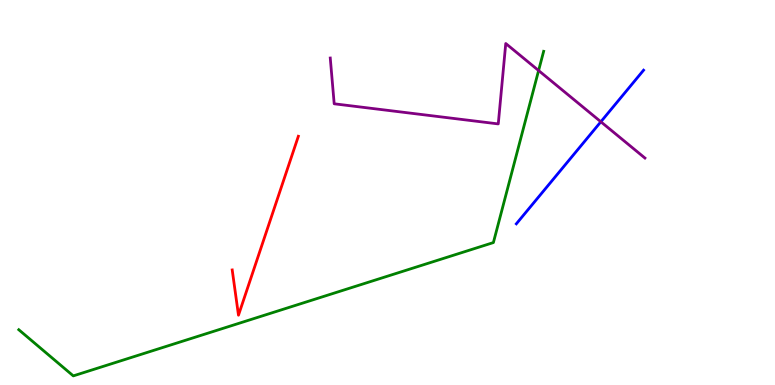[{'lines': ['blue', 'red'], 'intersections': []}, {'lines': ['green', 'red'], 'intersections': []}, {'lines': ['purple', 'red'], 'intersections': []}, {'lines': ['blue', 'green'], 'intersections': []}, {'lines': ['blue', 'purple'], 'intersections': [{'x': 7.75, 'y': 6.84}]}, {'lines': ['green', 'purple'], 'intersections': [{'x': 6.95, 'y': 8.17}]}]